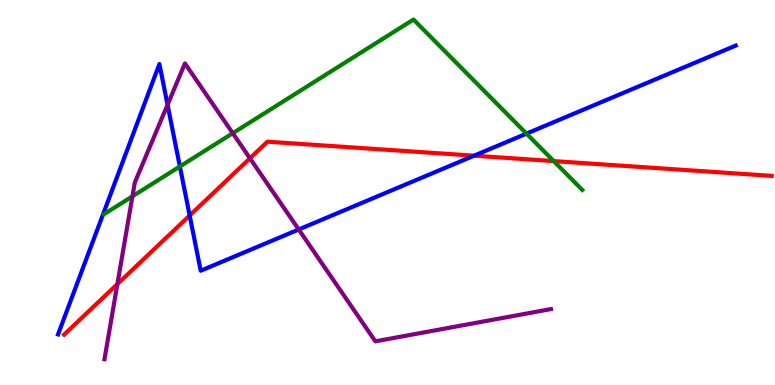[{'lines': ['blue', 'red'], 'intersections': [{'x': 2.45, 'y': 4.4}, {'x': 6.12, 'y': 5.96}]}, {'lines': ['green', 'red'], 'intersections': [{'x': 7.14, 'y': 5.82}]}, {'lines': ['purple', 'red'], 'intersections': [{'x': 1.51, 'y': 2.62}, {'x': 3.23, 'y': 5.89}]}, {'lines': ['blue', 'green'], 'intersections': [{'x': 2.32, 'y': 5.68}, {'x': 6.79, 'y': 6.53}]}, {'lines': ['blue', 'purple'], 'intersections': [{'x': 2.16, 'y': 7.28}, {'x': 3.85, 'y': 4.04}]}, {'lines': ['green', 'purple'], 'intersections': [{'x': 1.71, 'y': 4.9}, {'x': 3.0, 'y': 6.54}]}]